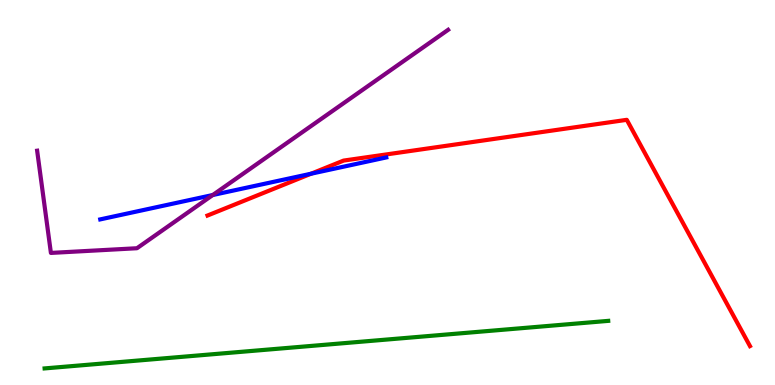[{'lines': ['blue', 'red'], 'intersections': [{'x': 4.01, 'y': 5.49}]}, {'lines': ['green', 'red'], 'intersections': []}, {'lines': ['purple', 'red'], 'intersections': []}, {'lines': ['blue', 'green'], 'intersections': []}, {'lines': ['blue', 'purple'], 'intersections': [{'x': 2.75, 'y': 4.93}]}, {'lines': ['green', 'purple'], 'intersections': []}]